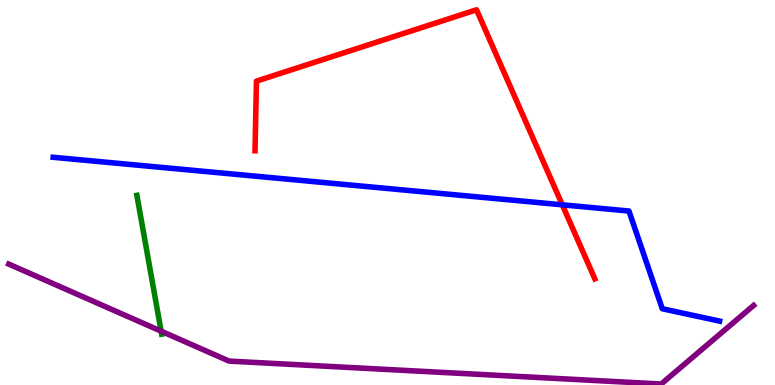[{'lines': ['blue', 'red'], 'intersections': [{'x': 7.26, 'y': 4.68}]}, {'lines': ['green', 'red'], 'intersections': []}, {'lines': ['purple', 'red'], 'intersections': []}, {'lines': ['blue', 'green'], 'intersections': []}, {'lines': ['blue', 'purple'], 'intersections': []}, {'lines': ['green', 'purple'], 'intersections': [{'x': 2.08, 'y': 1.4}]}]